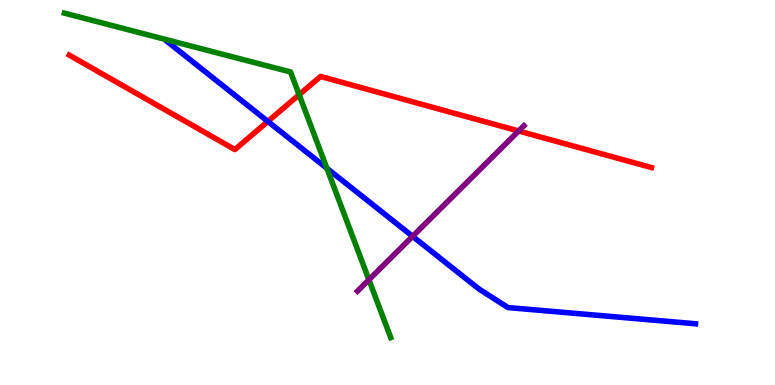[{'lines': ['blue', 'red'], 'intersections': [{'x': 3.46, 'y': 6.85}]}, {'lines': ['green', 'red'], 'intersections': [{'x': 3.86, 'y': 7.54}]}, {'lines': ['purple', 'red'], 'intersections': [{'x': 6.69, 'y': 6.6}]}, {'lines': ['blue', 'green'], 'intersections': [{'x': 4.22, 'y': 5.63}]}, {'lines': ['blue', 'purple'], 'intersections': [{'x': 5.32, 'y': 3.86}]}, {'lines': ['green', 'purple'], 'intersections': [{'x': 4.76, 'y': 2.73}]}]